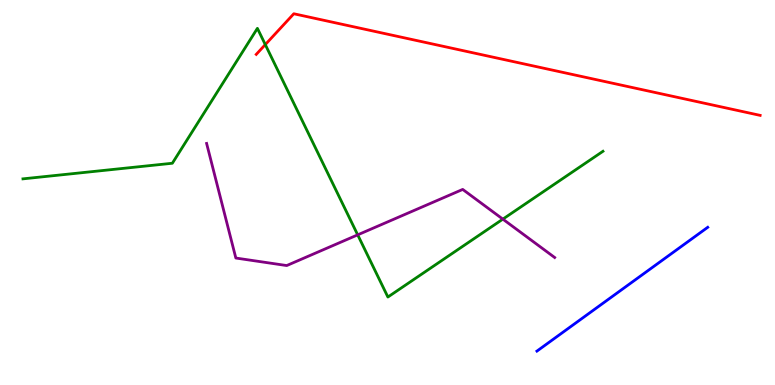[{'lines': ['blue', 'red'], 'intersections': []}, {'lines': ['green', 'red'], 'intersections': [{'x': 3.42, 'y': 8.84}]}, {'lines': ['purple', 'red'], 'intersections': []}, {'lines': ['blue', 'green'], 'intersections': []}, {'lines': ['blue', 'purple'], 'intersections': []}, {'lines': ['green', 'purple'], 'intersections': [{'x': 4.62, 'y': 3.9}, {'x': 6.49, 'y': 4.31}]}]